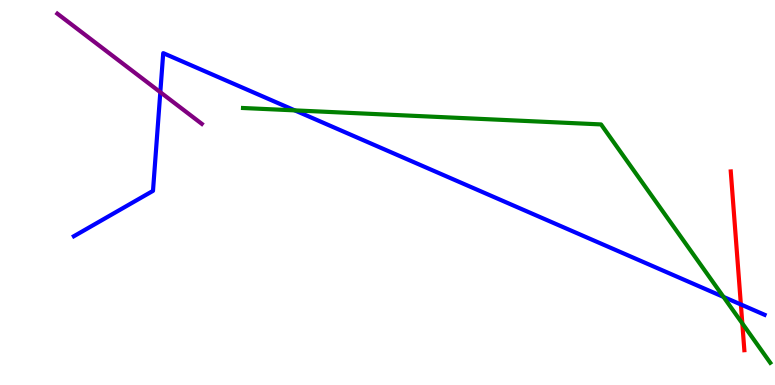[{'lines': ['blue', 'red'], 'intersections': [{'x': 9.56, 'y': 2.09}]}, {'lines': ['green', 'red'], 'intersections': [{'x': 9.58, 'y': 1.6}]}, {'lines': ['purple', 'red'], 'intersections': []}, {'lines': ['blue', 'green'], 'intersections': [{'x': 3.8, 'y': 7.13}, {'x': 9.34, 'y': 2.29}]}, {'lines': ['blue', 'purple'], 'intersections': [{'x': 2.07, 'y': 7.61}]}, {'lines': ['green', 'purple'], 'intersections': []}]